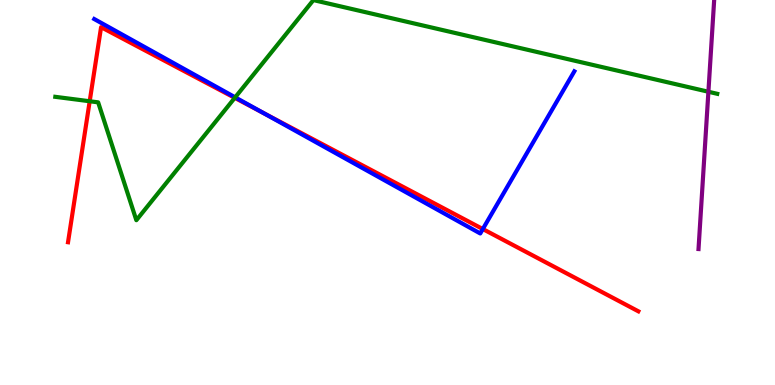[{'lines': ['blue', 'red'], 'intersections': [{'x': 3.4, 'y': 7.07}, {'x': 6.23, 'y': 4.05}]}, {'lines': ['green', 'red'], 'intersections': [{'x': 1.16, 'y': 7.37}, {'x': 3.03, 'y': 7.46}]}, {'lines': ['purple', 'red'], 'intersections': []}, {'lines': ['blue', 'green'], 'intersections': [{'x': 3.03, 'y': 7.47}]}, {'lines': ['blue', 'purple'], 'intersections': []}, {'lines': ['green', 'purple'], 'intersections': [{'x': 9.14, 'y': 7.62}]}]